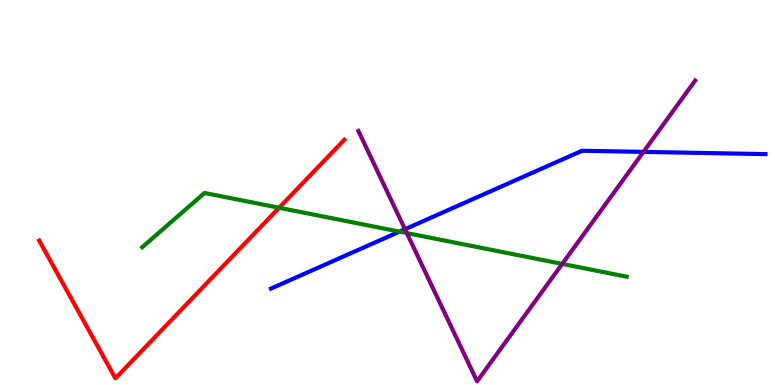[{'lines': ['blue', 'red'], 'intersections': []}, {'lines': ['green', 'red'], 'intersections': [{'x': 3.6, 'y': 4.6}]}, {'lines': ['purple', 'red'], 'intersections': []}, {'lines': ['blue', 'green'], 'intersections': [{'x': 5.16, 'y': 3.98}]}, {'lines': ['blue', 'purple'], 'intersections': [{'x': 5.23, 'y': 4.05}, {'x': 8.3, 'y': 6.05}]}, {'lines': ['green', 'purple'], 'intersections': [{'x': 5.25, 'y': 3.95}, {'x': 7.25, 'y': 3.15}]}]